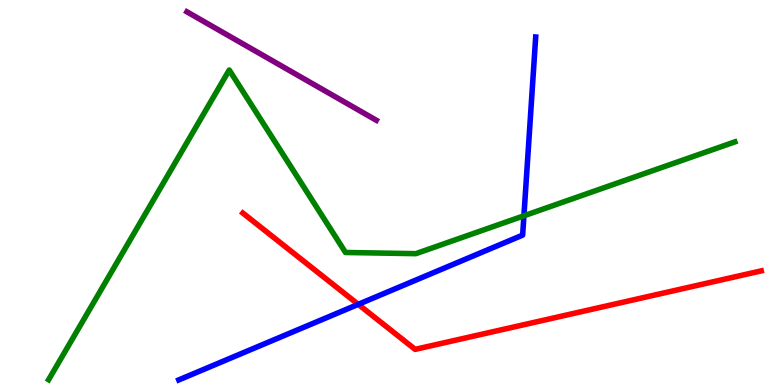[{'lines': ['blue', 'red'], 'intersections': [{'x': 4.62, 'y': 2.09}]}, {'lines': ['green', 'red'], 'intersections': []}, {'lines': ['purple', 'red'], 'intersections': []}, {'lines': ['blue', 'green'], 'intersections': [{'x': 6.76, 'y': 4.39}]}, {'lines': ['blue', 'purple'], 'intersections': []}, {'lines': ['green', 'purple'], 'intersections': []}]